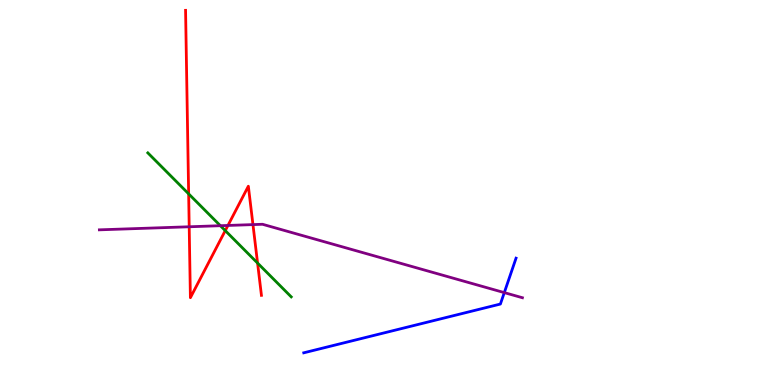[{'lines': ['blue', 'red'], 'intersections': []}, {'lines': ['green', 'red'], 'intersections': [{'x': 2.43, 'y': 4.96}, {'x': 2.91, 'y': 4.01}, {'x': 3.32, 'y': 3.17}]}, {'lines': ['purple', 'red'], 'intersections': [{'x': 2.44, 'y': 4.11}, {'x': 2.94, 'y': 4.14}, {'x': 3.26, 'y': 4.17}]}, {'lines': ['blue', 'green'], 'intersections': []}, {'lines': ['blue', 'purple'], 'intersections': [{'x': 6.51, 'y': 2.4}]}, {'lines': ['green', 'purple'], 'intersections': [{'x': 2.84, 'y': 4.14}]}]